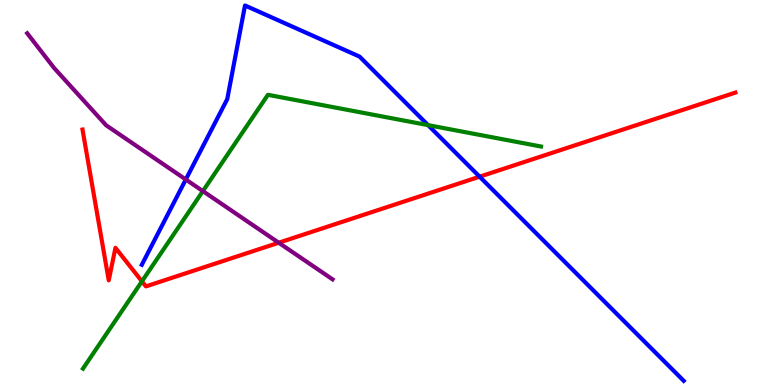[{'lines': ['blue', 'red'], 'intersections': [{'x': 6.19, 'y': 5.41}]}, {'lines': ['green', 'red'], 'intersections': [{'x': 1.83, 'y': 2.69}]}, {'lines': ['purple', 'red'], 'intersections': [{'x': 3.6, 'y': 3.7}]}, {'lines': ['blue', 'green'], 'intersections': [{'x': 5.52, 'y': 6.75}]}, {'lines': ['blue', 'purple'], 'intersections': [{'x': 2.4, 'y': 5.34}]}, {'lines': ['green', 'purple'], 'intersections': [{'x': 2.62, 'y': 5.04}]}]